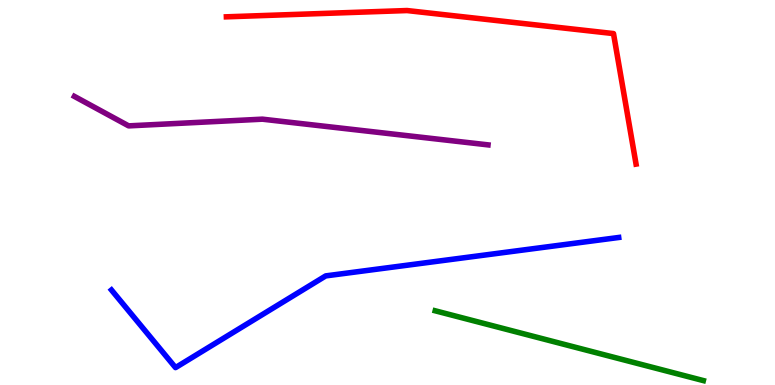[{'lines': ['blue', 'red'], 'intersections': []}, {'lines': ['green', 'red'], 'intersections': []}, {'lines': ['purple', 'red'], 'intersections': []}, {'lines': ['blue', 'green'], 'intersections': []}, {'lines': ['blue', 'purple'], 'intersections': []}, {'lines': ['green', 'purple'], 'intersections': []}]